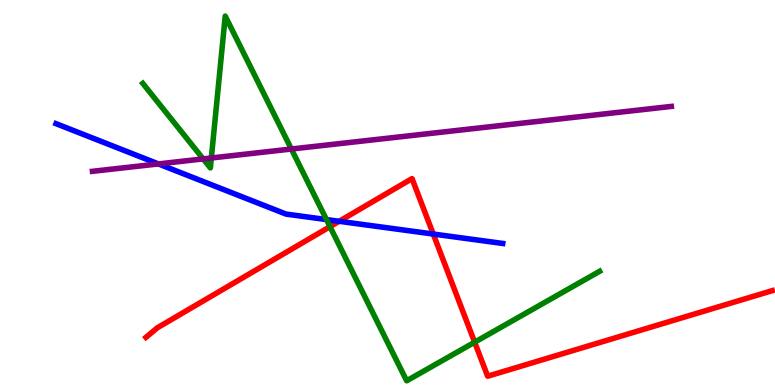[{'lines': ['blue', 'red'], 'intersections': [{'x': 4.38, 'y': 4.25}, {'x': 5.59, 'y': 3.92}]}, {'lines': ['green', 'red'], 'intersections': [{'x': 4.26, 'y': 4.11}, {'x': 6.12, 'y': 1.11}]}, {'lines': ['purple', 'red'], 'intersections': []}, {'lines': ['blue', 'green'], 'intersections': [{'x': 4.21, 'y': 4.3}]}, {'lines': ['blue', 'purple'], 'intersections': [{'x': 2.04, 'y': 5.74}]}, {'lines': ['green', 'purple'], 'intersections': [{'x': 2.62, 'y': 5.87}, {'x': 2.73, 'y': 5.9}, {'x': 3.76, 'y': 6.13}]}]